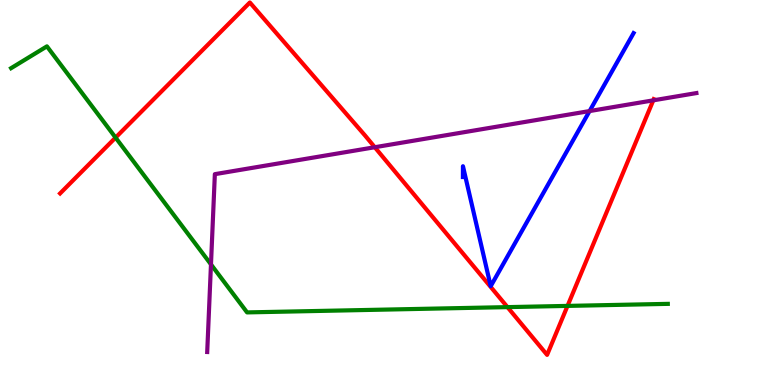[{'lines': ['blue', 'red'], 'intersections': []}, {'lines': ['green', 'red'], 'intersections': [{'x': 1.49, 'y': 6.43}, {'x': 6.55, 'y': 2.02}, {'x': 7.32, 'y': 2.05}]}, {'lines': ['purple', 'red'], 'intersections': [{'x': 4.84, 'y': 6.18}, {'x': 8.43, 'y': 7.39}]}, {'lines': ['blue', 'green'], 'intersections': []}, {'lines': ['blue', 'purple'], 'intersections': [{'x': 7.61, 'y': 7.12}]}, {'lines': ['green', 'purple'], 'intersections': [{'x': 2.72, 'y': 3.13}]}]